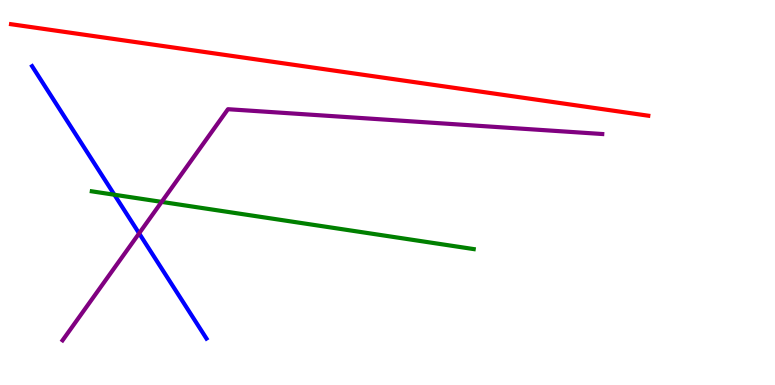[{'lines': ['blue', 'red'], 'intersections': []}, {'lines': ['green', 'red'], 'intersections': []}, {'lines': ['purple', 'red'], 'intersections': []}, {'lines': ['blue', 'green'], 'intersections': [{'x': 1.48, 'y': 4.94}]}, {'lines': ['blue', 'purple'], 'intersections': [{'x': 1.8, 'y': 3.94}]}, {'lines': ['green', 'purple'], 'intersections': [{'x': 2.09, 'y': 4.76}]}]